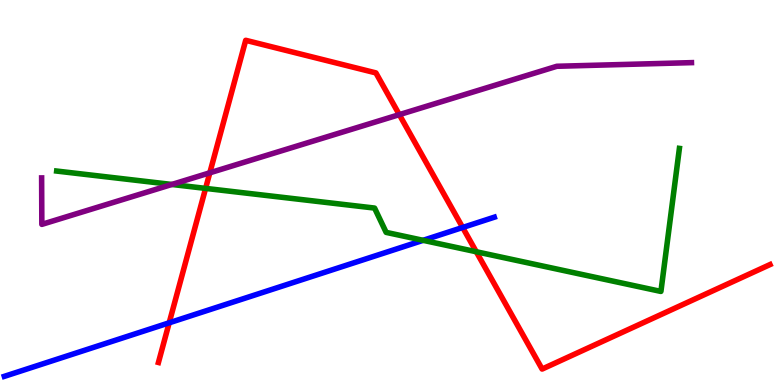[{'lines': ['blue', 'red'], 'intersections': [{'x': 2.18, 'y': 1.62}, {'x': 5.97, 'y': 4.09}]}, {'lines': ['green', 'red'], 'intersections': [{'x': 2.65, 'y': 5.11}, {'x': 6.15, 'y': 3.46}]}, {'lines': ['purple', 'red'], 'intersections': [{'x': 2.71, 'y': 5.51}, {'x': 5.15, 'y': 7.02}]}, {'lines': ['blue', 'green'], 'intersections': [{'x': 5.46, 'y': 3.76}]}, {'lines': ['blue', 'purple'], 'intersections': []}, {'lines': ['green', 'purple'], 'intersections': [{'x': 2.22, 'y': 5.21}]}]